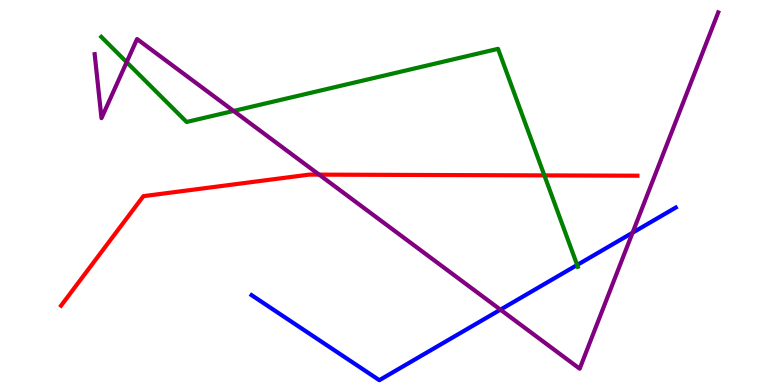[{'lines': ['blue', 'red'], 'intersections': []}, {'lines': ['green', 'red'], 'intersections': [{'x': 7.02, 'y': 5.44}]}, {'lines': ['purple', 'red'], 'intersections': [{'x': 4.12, 'y': 5.46}]}, {'lines': ['blue', 'green'], 'intersections': [{'x': 7.45, 'y': 3.12}]}, {'lines': ['blue', 'purple'], 'intersections': [{'x': 6.46, 'y': 1.96}, {'x': 8.16, 'y': 3.96}]}, {'lines': ['green', 'purple'], 'intersections': [{'x': 1.63, 'y': 8.39}, {'x': 3.01, 'y': 7.12}]}]